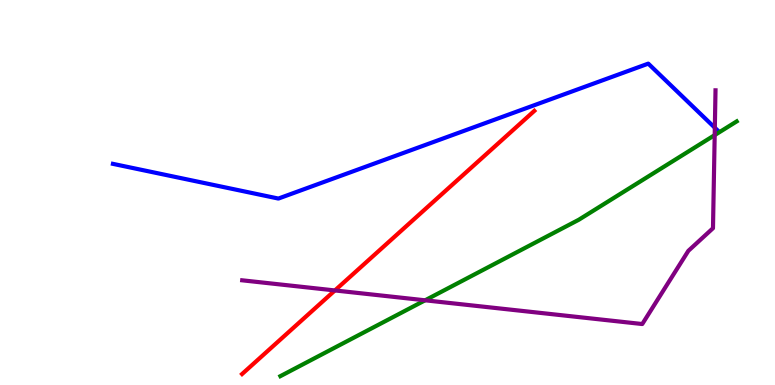[{'lines': ['blue', 'red'], 'intersections': []}, {'lines': ['green', 'red'], 'intersections': []}, {'lines': ['purple', 'red'], 'intersections': [{'x': 4.32, 'y': 2.46}]}, {'lines': ['blue', 'green'], 'intersections': []}, {'lines': ['blue', 'purple'], 'intersections': [{'x': 9.22, 'y': 6.68}]}, {'lines': ['green', 'purple'], 'intersections': [{'x': 5.49, 'y': 2.2}, {'x': 9.22, 'y': 6.49}]}]